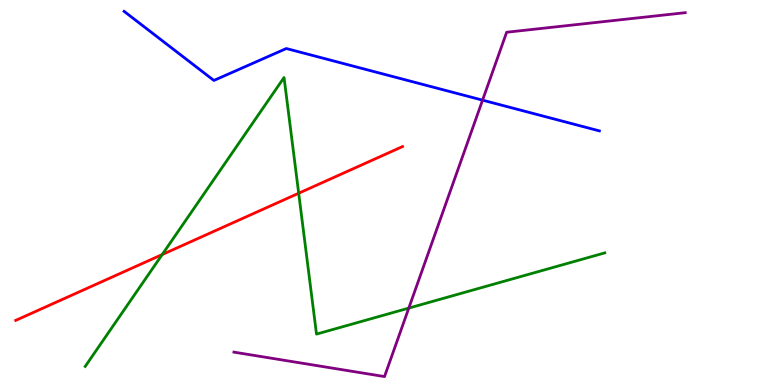[{'lines': ['blue', 'red'], 'intersections': []}, {'lines': ['green', 'red'], 'intersections': [{'x': 2.09, 'y': 3.39}, {'x': 3.85, 'y': 4.98}]}, {'lines': ['purple', 'red'], 'intersections': []}, {'lines': ['blue', 'green'], 'intersections': []}, {'lines': ['blue', 'purple'], 'intersections': [{'x': 6.23, 'y': 7.4}]}, {'lines': ['green', 'purple'], 'intersections': [{'x': 5.27, 'y': 2.0}]}]